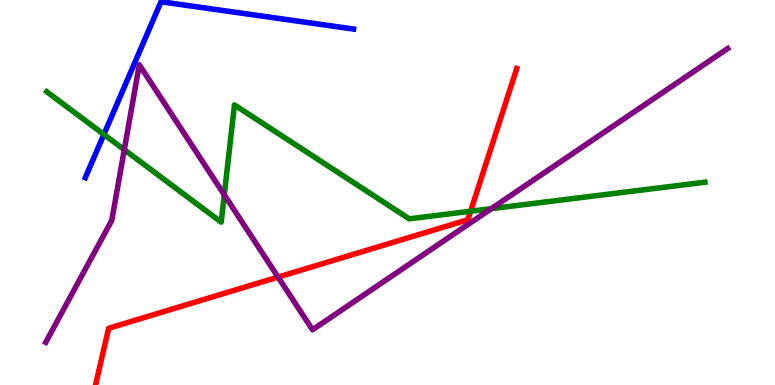[{'lines': ['blue', 'red'], 'intersections': []}, {'lines': ['green', 'red'], 'intersections': [{'x': 6.07, 'y': 4.51}]}, {'lines': ['purple', 'red'], 'intersections': [{'x': 3.59, 'y': 2.8}]}, {'lines': ['blue', 'green'], 'intersections': [{'x': 1.34, 'y': 6.51}]}, {'lines': ['blue', 'purple'], 'intersections': []}, {'lines': ['green', 'purple'], 'intersections': [{'x': 1.6, 'y': 6.11}, {'x': 2.89, 'y': 4.94}, {'x': 6.34, 'y': 4.58}]}]